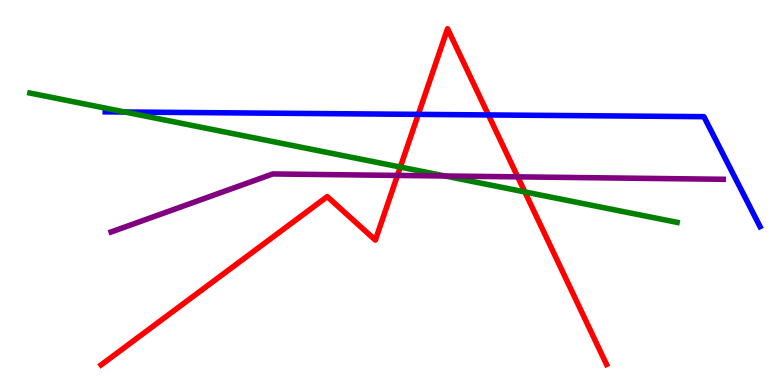[{'lines': ['blue', 'red'], 'intersections': [{'x': 5.4, 'y': 7.03}, {'x': 6.3, 'y': 7.01}]}, {'lines': ['green', 'red'], 'intersections': [{'x': 5.17, 'y': 5.66}, {'x': 6.77, 'y': 5.01}]}, {'lines': ['purple', 'red'], 'intersections': [{'x': 5.13, 'y': 5.44}, {'x': 6.68, 'y': 5.41}]}, {'lines': ['blue', 'green'], 'intersections': [{'x': 1.61, 'y': 7.09}]}, {'lines': ['blue', 'purple'], 'intersections': []}, {'lines': ['green', 'purple'], 'intersections': [{'x': 5.74, 'y': 5.43}]}]